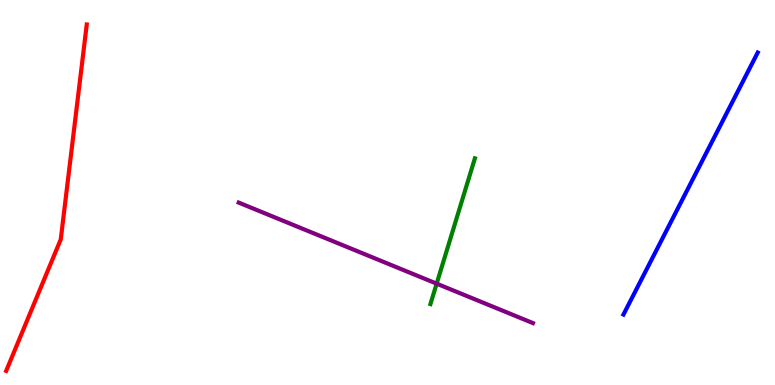[{'lines': ['blue', 'red'], 'intersections': []}, {'lines': ['green', 'red'], 'intersections': []}, {'lines': ['purple', 'red'], 'intersections': []}, {'lines': ['blue', 'green'], 'intersections': []}, {'lines': ['blue', 'purple'], 'intersections': []}, {'lines': ['green', 'purple'], 'intersections': [{'x': 5.63, 'y': 2.63}]}]